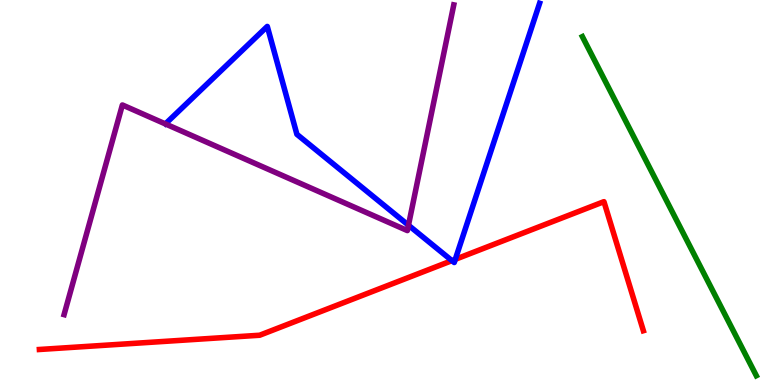[{'lines': ['blue', 'red'], 'intersections': [{'x': 5.83, 'y': 3.23}, {'x': 5.87, 'y': 3.26}]}, {'lines': ['green', 'red'], 'intersections': []}, {'lines': ['purple', 'red'], 'intersections': []}, {'lines': ['blue', 'green'], 'intersections': []}, {'lines': ['blue', 'purple'], 'intersections': [{'x': 5.27, 'y': 4.15}]}, {'lines': ['green', 'purple'], 'intersections': []}]